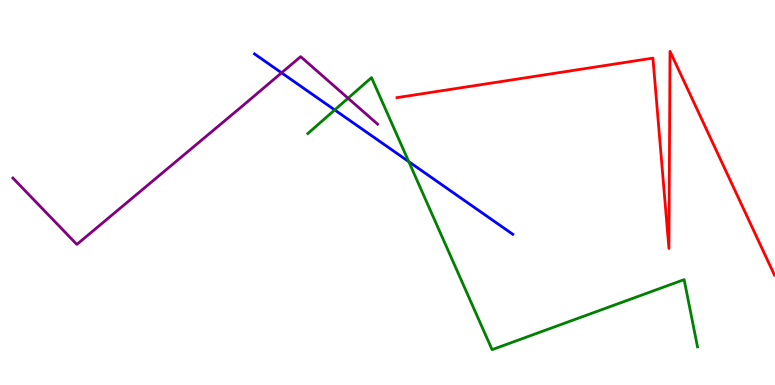[{'lines': ['blue', 'red'], 'intersections': []}, {'lines': ['green', 'red'], 'intersections': []}, {'lines': ['purple', 'red'], 'intersections': []}, {'lines': ['blue', 'green'], 'intersections': [{'x': 4.32, 'y': 7.14}, {'x': 5.27, 'y': 5.8}]}, {'lines': ['blue', 'purple'], 'intersections': [{'x': 3.63, 'y': 8.11}]}, {'lines': ['green', 'purple'], 'intersections': [{'x': 4.49, 'y': 7.45}]}]